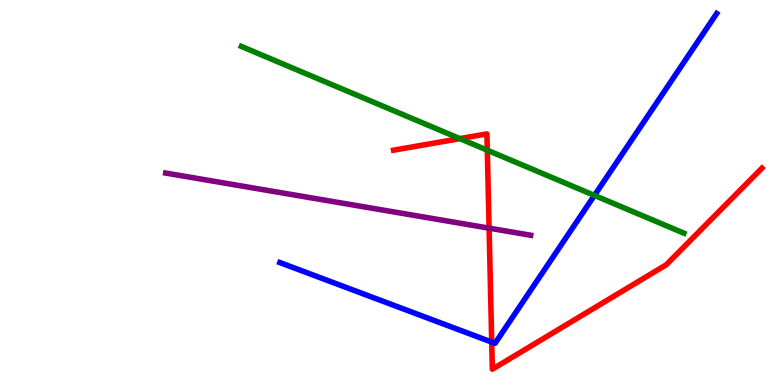[{'lines': ['blue', 'red'], 'intersections': [{'x': 6.34, 'y': 1.11}]}, {'lines': ['green', 'red'], 'intersections': [{'x': 5.93, 'y': 6.4}, {'x': 6.29, 'y': 6.1}]}, {'lines': ['purple', 'red'], 'intersections': [{'x': 6.31, 'y': 4.07}]}, {'lines': ['blue', 'green'], 'intersections': [{'x': 7.67, 'y': 4.92}]}, {'lines': ['blue', 'purple'], 'intersections': []}, {'lines': ['green', 'purple'], 'intersections': []}]